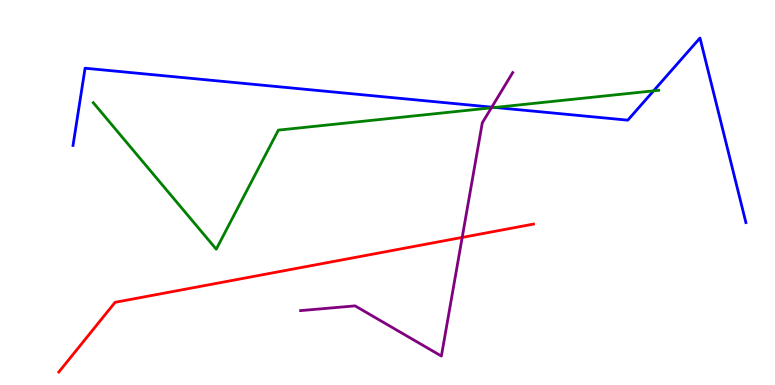[{'lines': ['blue', 'red'], 'intersections': []}, {'lines': ['green', 'red'], 'intersections': []}, {'lines': ['purple', 'red'], 'intersections': [{'x': 5.96, 'y': 3.83}]}, {'lines': ['blue', 'green'], 'intersections': [{'x': 6.39, 'y': 7.21}, {'x': 8.43, 'y': 7.64}]}, {'lines': ['blue', 'purple'], 'intersections': [{'x': 6.35, 'y': 7.22}]}, {'lines': ['green', 'purple'], 'intersections': [{'x': 6.34, 'y': 7.2}]}]